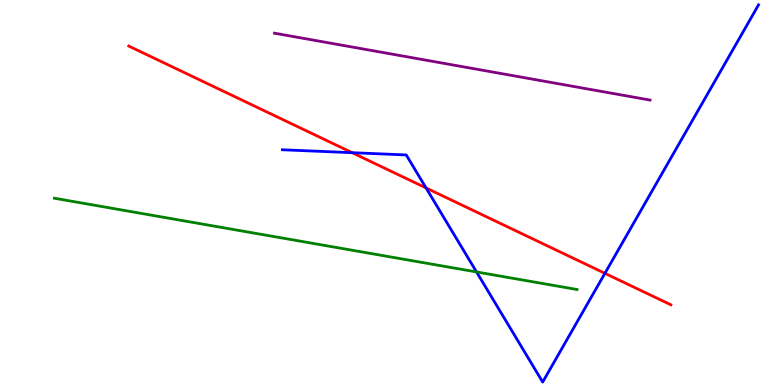[{'lines': ['blue', 'red'], 'intersections': [{'x': 4.54, 'y': 6.03}, {'x': 5.5, 'y': 5.12}, {'x': 7.81, 'y': 2.9}]}, {'lines': ['green', 'red'], 'intersections': []}, {'lines': ['purple', 'red'], 'intersections': []}, {'lines': ['blue', 'green'], 'intersections': [{'x': 6.15, 'y': 2.94}]}, {'lines': ['blue', 'purple'], 'intersections': []}, {'lines': ['green', 'purple'], 'intersections': []}]